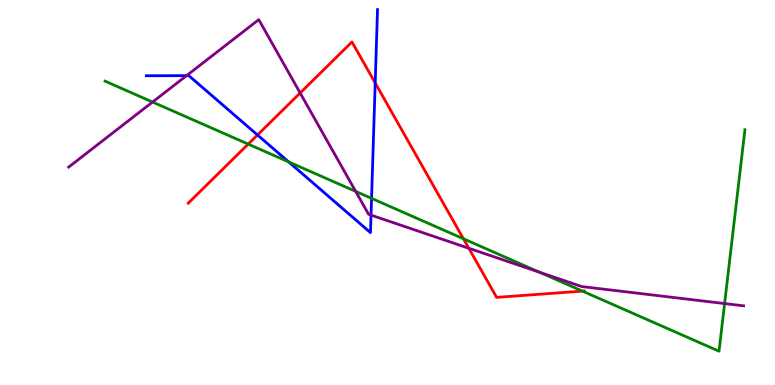[{'lines': ['blue', 'red'], 'intersections': [{'x': 3.32, 'y': 6.49}, {'x': 4.84, 'y': 7.84}]}, {'lines': ['green', 'red'], 'intersections': [{'x': 3.2, 'y': 6.26}, {'x': 5.98, 'y': 3.8}, {'x': 7.52, 'y': 2.44}]}, {'lines': ['purple', 'red'], 'intersections': [{'x': 3.87, 'y': 7.59}, {'x': 6.05, 'y': 3.55}]}, {'lines': ['blue', 'green'], 'intersections': [{'x': 3.72, 'y': 5.8}, {'x': 4.79, 'y': 4.85}]}, {'lines': ['blue', 'purple'], 'intersections': [{'x': 2.41, 'y': 8.03}, {'x': 4.79, 'y': 4.41}]}, {'lines': ['green', 'purple'], 'intersections': [{'x': 1.97, 'y': 7.35}, {'x': 4.59, 'y': 5.03}, {'x': 6.96, 'y': 2.93}, {'x': 9.35, 'y': 2.12}]}]